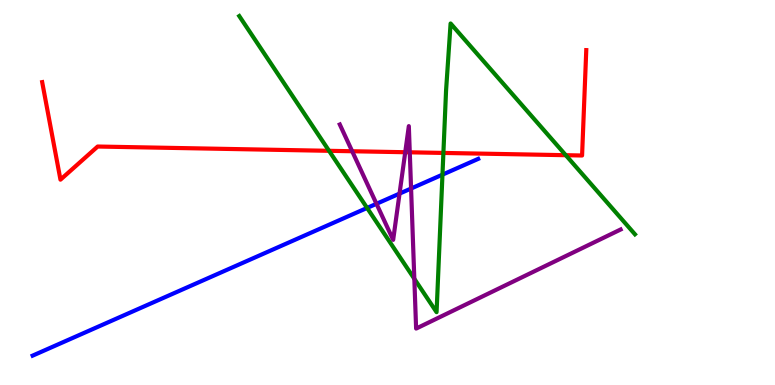[{'lines': ['blue', 'red'], 'intersections': []}, {'lines': ['green', 'red'], 'intersections': [{'x': 4.25, 'y': 6.08}, {'x': 5.72, 'y': 6.03}, {'x': 7.3, 'y': 5.97}]}, {'lines': ['purple', 'red'], 'intersections': [{'x': 4.54, 'y': 6.07}, {'x': 5.23, 'y': 6.05}, {'x': 5.29, 'y': 6.04}]}, {'lines': ['blue', 'green'], 'intersections': [{'x': 4.74, 'y': 4.6}, {'x': 5.71, 'y': 5.46}]}, {'lines': ['blue', 'purple'], 'intersections': [{'x': 4.86, 'y': 4.71}, {'x': 5.16, 'y': 4.97}, {'x': 5.3, 'y': 5.1}]}, {'lines': ['green', 'purple'], 'intersections': [{'x': 5.35, 'y': 2.76}]}]